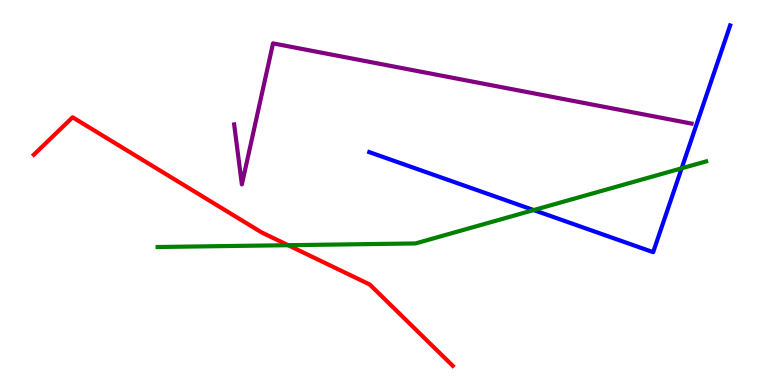[{'lines': ['blue', 'red'], 'intersections': []}, {'lines': ['green', 'red'], 'intersections': [{'x': 3.72, 'y': 3.63}]}, {'lines': ['purple', 'red'], 'intersections': []}, {'lines': ['blue', 'green'], 'intersections': [{'x': 6.89, 'y': 4.54}, {'x': 8.8, 'y': 5.63}]}, {'lines': ['blue', 'purple'], 'intersections': []}, {'lines': ['green', 'purple'], 'intersections': []}]